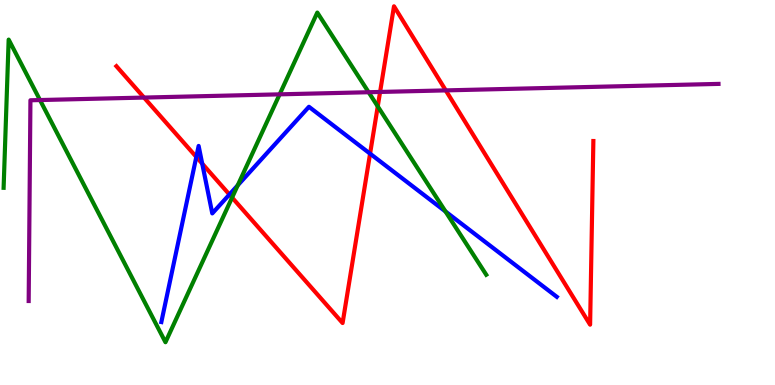[{'lines': ['blue', 'red'], 'intersections': [{'x': 2.53, 'y': 5.92}, {'x': 2.61, 'y': 5.75}, {'x': 2.96, 'y': 4.95}, {'x': 4.78, 'y': 6.01}]}, {'lines': ['green', 'red'], 'intersections': [{'x': 2.99, 'y': 4.87}, {'x': 4.87, 'y': 7.24}]}, {'lines': ['purple', 'red'], 'intersections': [{'x': 1.86, 'y': 7.47}, {'x': 4.9, 'y': 7.61}, {'x': 5.75, 'y': 7.65}]}, {'lines': ['blue', 'green'], 'intersections': [{'x': 3.07, 'y': 5.19}, {'x': 5.75, 'y': 4.51}]}, {'lines': ['blue', 'purple'], 'intersections': []}, {'lines': ['green', 'purple'], 'intersections': [{'x': 0.516, 'y': 7.4}, {'x': 3.61, 'y': 7.55}, {'x': 4.76, 'y': 7.6}]}]